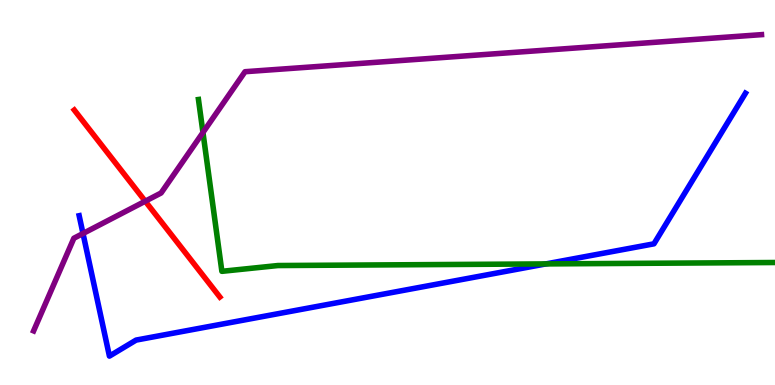[{'lines': ['blue', 'red'], 'intersections': []}, {'lines': ['green', 'red'], 'intersections': []}, {'lines': ['purple', 'red'], 'intersections': [{'x': 1.87, 'y': 4.77}]}, {'lines': ['blue', 'green'], 'intersections': [{'x': 7.04, 'y': 3.15}]}, {'lines': ['blue', 'purple'], 'intersections': [{'x': 1.07, 'y': 3.94}]}, {'lines': ['green', 'purple'], 'intersections': [{'x': 2.62, 'y': 6.56}]}]